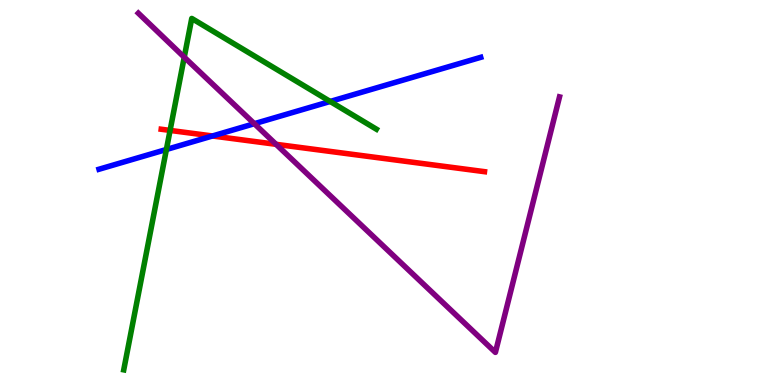[{'lines': ['blue', 'red'], 'intersections': [{'x': 2.74, 'y': 6.47}]}, {'lines': ['green', 'red'], 'intersections': [{'x': 2.19, 'y': 6.61}]}, {'lines': ['purple', 'red'], 'intersections': [{'x': 3.56, 'y': 6.25}]}, {'lines': ['blue', 'green'], 'intersections': [{'x': 2.15, 'y': 6.12}, {'x': 4.26, 'y': 7.36}]}, {'lines': ['blue', 'purple'], 'intersections': [{'x': 3.28, 'y': 6.79}]}, {'lines': ['green', 'purple'], 'intersections': [{'x': 2.38, 'y': 8.51}]}]